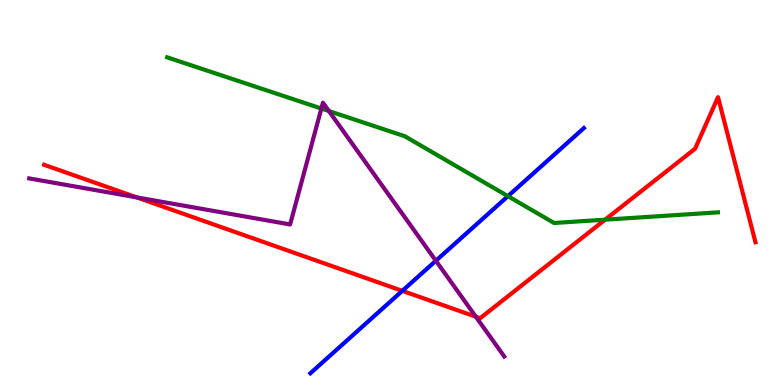[{'lines': ['blue', 'red'], 'intersections': [{'x': 5.19, 'y': 2.45}]}, {'lines': ['green', 'red'], 'intersections': [{'x': 7.81, 'y': 4.29}]}, {'lines': ['purple', 'red'], 'intersections': [{'x': 1.76, 'y': 4.87}, {'x': 6.14, 'y': 1.77}]}, {'lines': ['blue', 'green'], 'intersections': [{'x': 6.55, 'y': 4.9}]}, {'lines': ['blue', 'purple'], 'intersections': [{'x': 5.62, 'y': 3.23}]}, {'lines': ['green', 'purple'], 'intersections': [{'x': 4.15, 'y': 7.18}, {'x': 4.24, 'y': 7.12}]}]